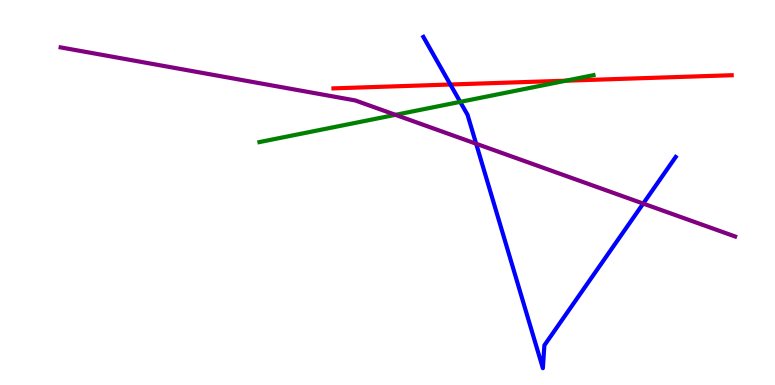[{'lines': ['blue', 'red'], 'intersections': [{'x': 5.81, 'y': 7.8}]}, {'lines': ['green', 'red'], 'intersections': [{'x': 7.3, 'y': 7.9}]}, {'lines': ['purple', 'red'], 'intersections': []}, {'lines': ['blue', 'green'], 'intersections': [{'x': 5.94, 'y': 7.35}]}, {'lines': ['blue', 'purple'], 'intersections': [{'x': 6.14, 'y': 6.27}, {'x': 8.3, 'y': 4.71}]}, {'lines': ['green', 'purple'], 'intersections': [{'x': 5.1, 'y': 7.02}]}]